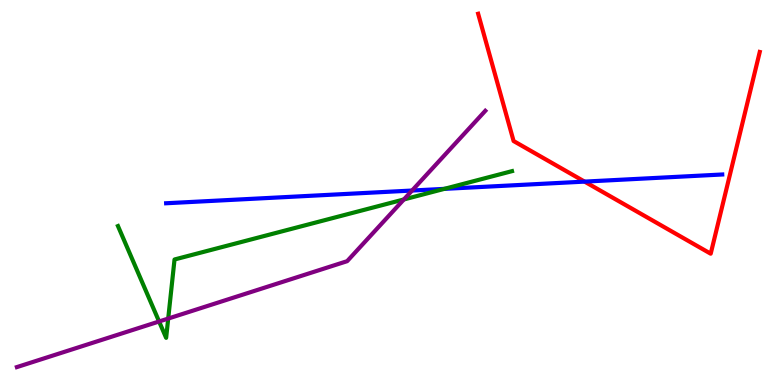[{'lines': ['blue', 'red'], 'intersections': [{'x': 7.54, 'y': 5.28}]}, {'lines': ['green', 'red'], 'intersections': []}, {'lines': ['purple', 'red'], 'intersections': []}, {'lines': ['blue', 'green'], 'intersections': [{'x': 5.73, 'y': 5.09}]}, {'lines': ['blue', 'purple'], 'intersections': [{'x': 5.32, 'y': 5.05}]}, {'lines': ['green', 'purple'], 'intersections': [{'x': 2.05, 'y': 1.65}, {'x': 2.17, 'y': 1.73}, {'x': 5.21, 'y': 4.82}]}]